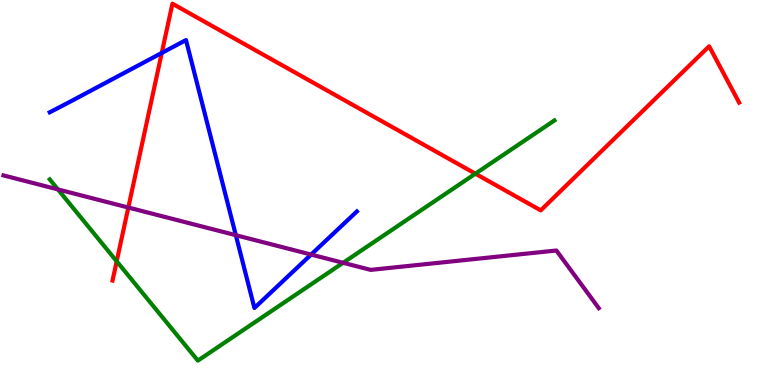[{'lines': ['blue', 'red'], 'intersections': [{'x': 2.09, 'y': 8.62}]}, {'lines': ['green', 'red'], 'intersections': [{'x': 1.51, 'y': 3.21}, {'x': 6.13, 'y': 5.49}]}, {'lines': ['purple', 'red'], 'intersections': [{'x': 1.66, 'y': 4.61}]}, {'lines': ['blue', 'green'], 'intersections': []}, {'lines': ['blue', 'purple'], 'intersections': [{'x': 3.04, 'y': 3.89}, {'x': 4.01, 'y': 3.39}]}, {'lines': ['green', 'purple'], 'intersections': [{'x': 0.748, 'y': 5.08}, {'x': 4.43, 'y': 3.17}]}]